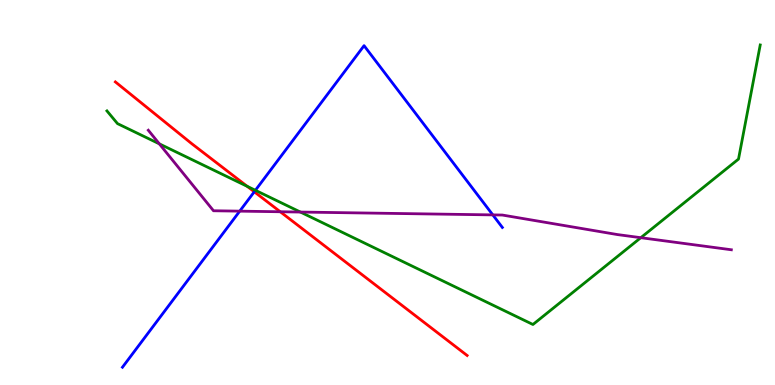[{'lines': ['blue', 'red'], 'intersections': [{'x': 3.28, 'y': 5.02}]}, {'lines': ['green', 'red'], 'intersections': [{'x': 3.19, 'y': 5.16}]}, {'lines': ['purple', 'red'], 'intersections': [{'x': 3.62, 'y': 4.5}]}, {'lines': ['blue', 'green'], 'intersections': [{'x': 3.3, 'y': 5.06}]}, {'lines': ['blue', 'purple'], 'intersections': [{'x': 3.09, 'y': 4.52}, {'x': 6.36, 'y': 4.42}]}, {'lines': ['green', 'purple'], 'intersections': [{'x': 2.06, 'y': 6.26}, {'x': 3.88, 'y': 4.49}, {'x': 8.27, 'y': 3.83}]}]